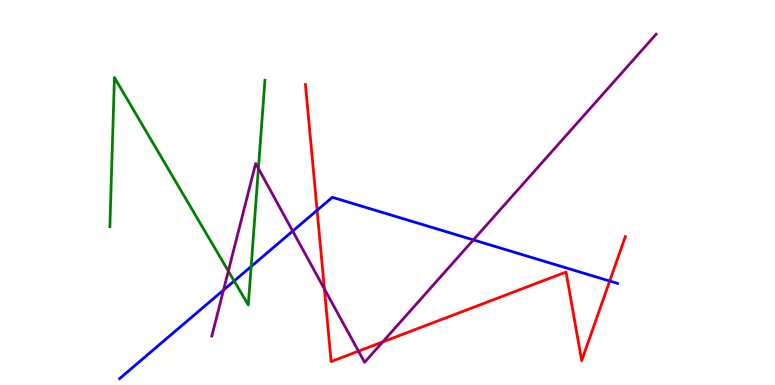[{'lines': ['blue', 'red'], 'intersections': [{'x': 4.09, 'y': 4.54}, {'x': 7.87, 'y': 2.7}]}, {'lines': ['green', 'red'], 'intersections': []}, {'lines': ['purple', 'red'], 'intersections': [{'x': 4.19, 'y': 2.5}, {'x': 4.63, 'y': 0.879}, {'x': 4.94, 'y': 1.12}]}, {'lines': ['blue', 'green'], 'intersections': [{'x': 3.02, 'y': 2.7}, {'x': 3.24, 'y': 3.08}]}, {'lines': ['blue', 'purple'], 'intersections': [{'x': 2.88, 'y': 2.47}, {'x': 3.78, 'y': 4.0}, {'x': 6.11, 'y': 3.77}]}, {'lines': ['green', 'purple'], 'intersections': [{'x': 2.95, 'y': 2.96}, {'x': 3.33, 'y': 5.62}]}]